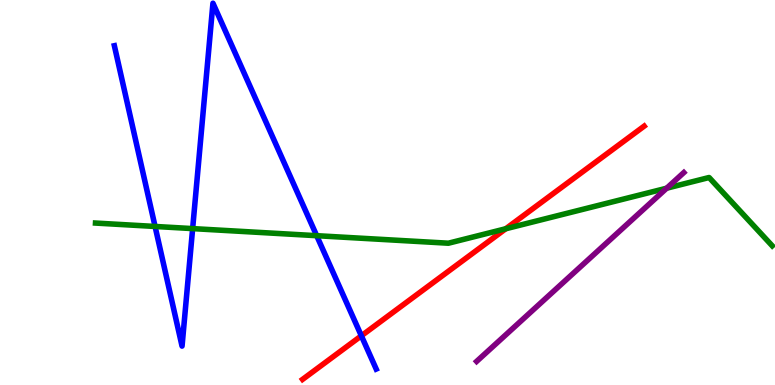[{'lines': ['blue', 'red'], 'intersections': [{'x': 4.66, 'y': 1.28}]}, {'lines': ['green', 'red'], 'intersections': [{'x': 6.53, 'y': 4.06}]}, {'lines': ['purple', 'red'], 'intersections': []}, {'lines': ['blue', 'green'], 'intersections': [{'x': 2.0, 'y': 4.12}, {'x': 2.49, 'y': 4.06}, {'x': 4.09, 'y': 3.88}]}, {'lines': ['blue', 'purple'], 'intersections': []}, {'lines': ['green', 'purple'], 'intersections': [{'x': 8.6, 'y': 5.11}]}]